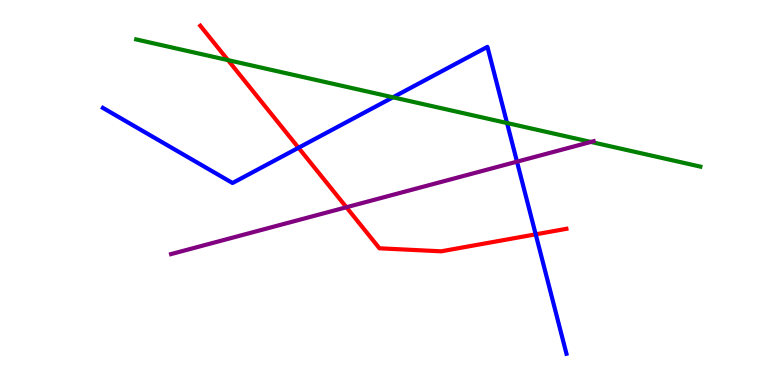[{'lines': ['blue', 'red'], 'intersections': [{'x': 3.85, 'y': 6.16}, {'x': 6.91, 'y': 3.91}]}, {'lines': ['green', 'red'], 'intersections': [{'x': 2.94, 'y': 8.44}]}, {'lines': ['purple', 'red'], 'intersections': [{'x': 4.47, 'y': 4.62}]}, {'lines': ['blue', 'green'], 'intersections': [{'x': 5.07, 'y': 7.47}, {'x': 6.54, 'y': 6.8}]}, {'lines': ['blue', 'purple'], 'intersections': [{'x': 6.67, 'y': 5.8}]}, {'lines': ['green', 'purple'], 'intersections': [{'x': 7.62, 'y': 6.31}]}]